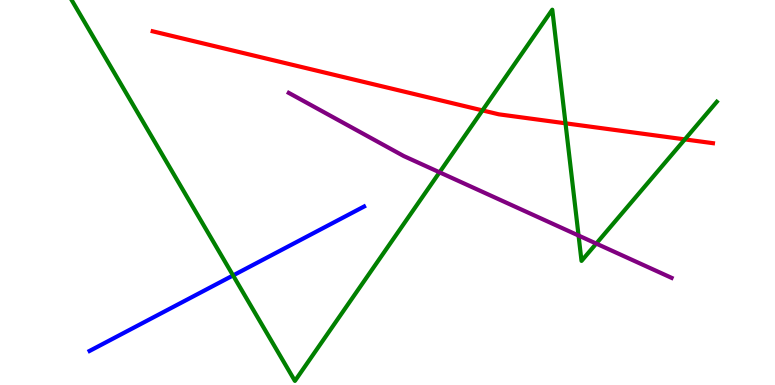[{'lines': ['blue', 'red'], 'intersections': []}, {'lines': ['green', 'red'], 'intersections': [{'x': 6.23, 'y': 7.13}, {'x': 7.3, 'y': 6.8}, {'x': 8.84, 'y': 6.38}]}, {'lines': ['purple', 'red'], 'intersections': []}, {'lines': ['blue', 'green'], 'intersections': [{'x': 3.01, 'y': 2.85}]}, {'lines': ['blue', 'purple'], 'intersections': []}, {'lines': ['green', 'purple'], 'intersections': [{'x': 5.67, 'y': 5.52}, {'x': 7.47, 'y': 3.88}, {'x': 7.69, 'y': 3.67}]}]